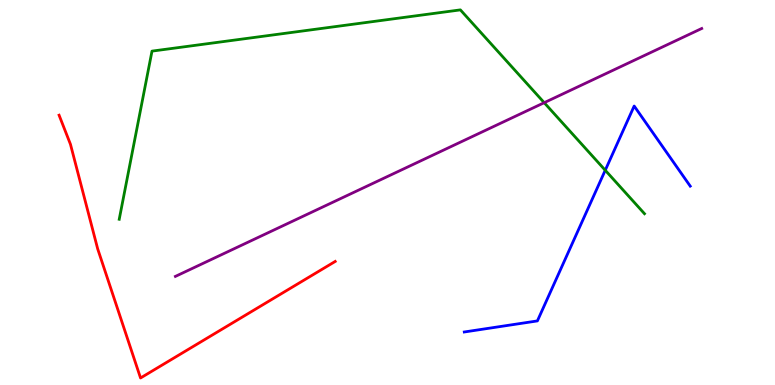[{'lines': ['blue', 'red'], 'intersections': []}, {'lines': ['green', 'red'], 'intersections': []}, {'lines': ['purple', 'red'], 'intersections': []}, {'lines': ['blue', 'green'], 'intersections': [{'x': 7.81, 'y': 5.58}]}, {'lines': ['blue', 'purple'], 'intersections': []}, {'lines': ['green', 'purple'], 'intersections': [{'x': 7.02, 'y': 7.33}]}]